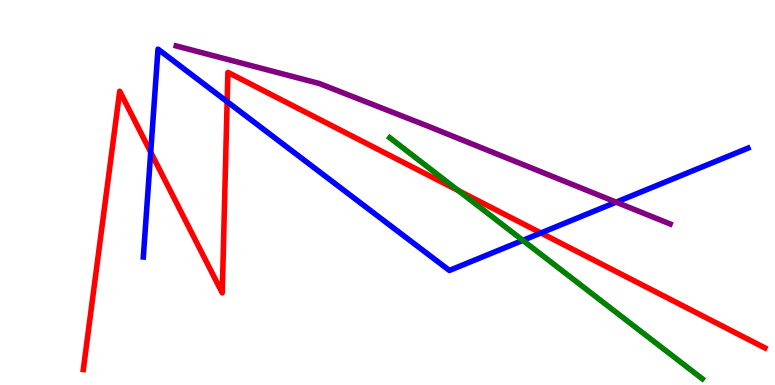[{'lines': ['blue', 'red'], 'intersections': [{'x': 1.94, 'y': 6.05}, {'x': 2.93, 'y': 7.36}, {'x': 6.98, 'y': 3.95}]}, {'lines': ['green', 'red'], 'intersections': [{'x': 5.91, 'y': 5.05}]}, {'lines': ['purple', 'red'], 'intersections': []}, {'lines': ['blue', 'green'], 'intersections': [{'x': 6.75, 'y': 3.76}]}, {'lines': ['blue', 'purple'], 'intersections': [{'x': 7.95, 'y': 4.75}]}, {'lines': ['green', 'purple'], 'intersections': []}]